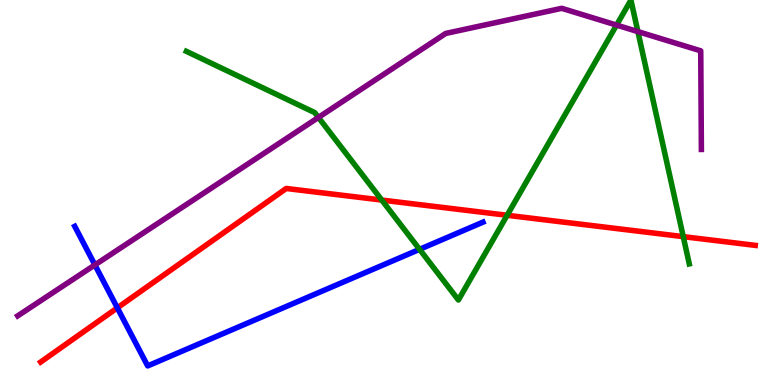[{'lines': ['blue', 'red'], 'intersections': [{'x': 1.51, 'y': 2.0}]}, {'lines': ['green', 'red'], 'intersections': [{'x': 4.93, 'y': 4.8}, {'x': 6.54, 'y': 4.41}, {'x': 8.82, 'y': 3.85}]}, {'lines': ['purple', 'red'], 'intersections': []}, {'lines': ['blue', 'green'], 'intersections': [{'x': 5.41, 'y': 3.52}]}, {'lines': ['blue', 'purple'], 'intersections': [{'x': 1.22, 'y': 3.12}]}, {'lines': ['green', 'purple'], 'intersections': [{'x': 4.11, 'y': 6.95}, {'x': 7.96, 'y': 9.35}, {'x': 8.23, 'y': 9.18}]}]